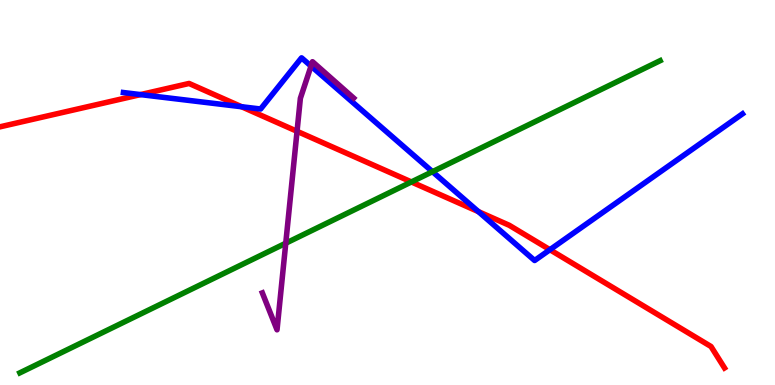[{'lines': ['blue', 'red'], 'intersections': [{'x': 1.81, 'y': 7.54}, {'x': 3.12, 'y': 7.23}, {'x': 6.17, 'y': 4.5}, {'x': 7.1, 'y': 3.51}]}, {'lines': ['green', 'red'], 'intersections': [{'x': 5.31, 'y': 5.27}]}, {'lines': ['purple', 'red'], 'intersections': [{'x': 3.83, 'y': 6.59}]}, {'lines': ['blue', 'green'], 'intersections': [{'x': 5.58, 'y': 5.54}]}, {'lines': ['blue', 'purple'], 'intersections': [{'x': 4.01, 'y': 8.28}]}, {'lines': ['green', 'purple'], 'intersections': [{'x': 3.69, 'y': 3.68}]}]